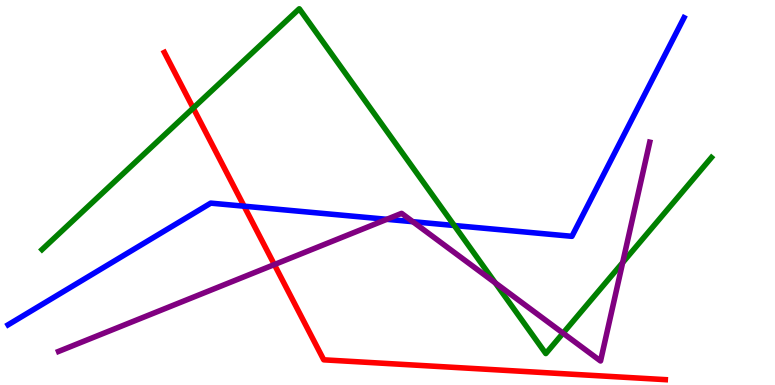[{'lines': ['blue', 'red'], 'intersections': [{'x': 3.15, 'y': 4.64}]}, {'lines': ['green', 'red'], 'intersections': [{'x': 2.49, 'y': 7.19}]}, {'lines': ['purple', 'red'], 'intersections': [{'x': 3.54, 'y': 3.13}]}, {'lines': ['blue', 'green'], 'intersections': [{'x': 5.86, 'y': 4.14}]}, {'lines': ['blue', 'purple'], 'intersections': [{'x': 4.99, 'y': 4.3}, {'x': 5.33, 'y': 4.24}]}, {'lines': ['green', 'purple'], 'intersections': [{'x': 6.39, 'y': 2.65}, {'x': 7.27, 'y': 1.35}, {'x': 8.03, 'y': 3.18}]}]